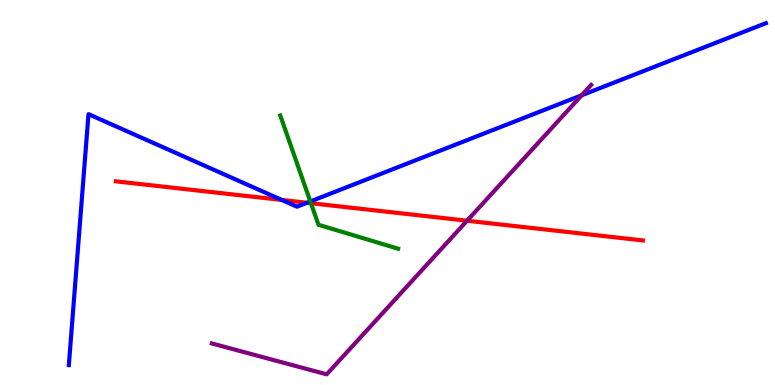[{'lines': ['blue', 'red'], 'intersections': [{'x': 3.64, 'y': 4.81}, {'x': 3.96, 'y': 4.73}]}, {'lines': ['green', 'red'], 'intersections': [{'x': 4.01, 'y': 4.72}]}, {'lines': ['purple', 'red'], 'intersections': [{'x': 6.03, 'y': 4.27}]}, {'lines': ['blue', 'green'], 'intersections': [{'x': 4.0, 'y': 4.77}]}, {'lines': ['blue', 'purple'], 'intersections': [{'x': 7.51, 'y': 7.53}]}, {'lines': ['green', 'purple'], 'intersections': []}]